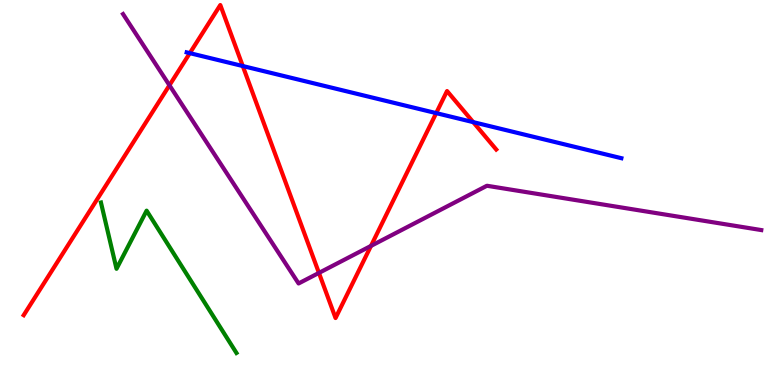[{'lines': ['blue', 'red'], 'intersections': [{'x': 2.45, 'y': 8.62}, {'x': 3.13, 'y': 8.28}, {'x': 5.63, 'y': 7.06}, {'x': 6.11, 'y': 6.83}]}, {'lines': ['green', 'red'], 'intersections': []}, {'lines': ['purple', 'red'], 'intersections': [{'x': 2.19, 'y': 7.78}, {'x': 4.12, 'y': 2.91}, {'x': 4.79, 'y': 3.61}]}, {'lines': ['blue', 'green'], 'intersections': []}, {'lines': ['blue', 'purple'], 'intersections': []}, {'lines': ['green', 'purple'], 'intersections': []}]